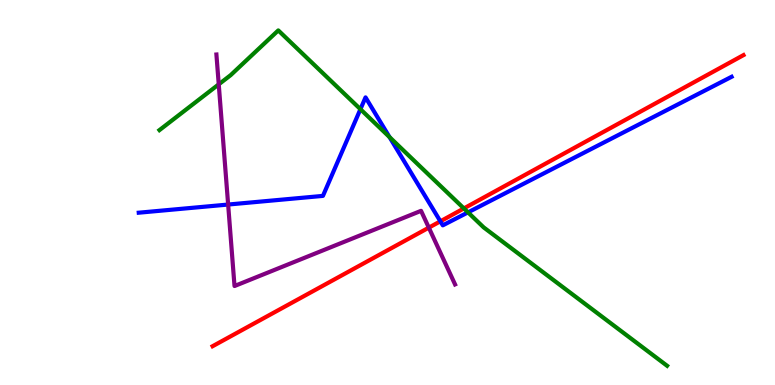[{'lines': ['blue', 'red'], 'intersections': [{'x': 5.68, 'y': 4.25}]}, {'lines': ['green', 'red'], 'intersections': [{'x': 5.99, 'y': 4.59}]}, {'lines': ['purple', 'red'], 'intersections': [{'x': 5.53, 'y': 4.09}]}, {'lines': ['blue', 'green'], 'intersections': [{'x': 4.65, 'y': 7.16}, {'x': 5.03, 'y': 6.44}, {'x': 6.04, 'y': 4.48}]}, {'lines': ['blue', 'purple'], 'intersections': [{'x': 2.94, 'y': 4.69}]}, {'lines': ['green', 'purple'], 'intersections': [{'x': 2.82, 'y': 7.81}]}]